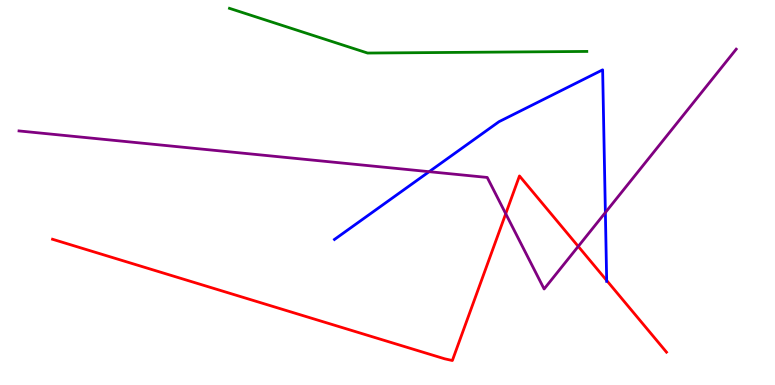[{'lines': ['blue', 'red'], 'intersections': [{'x': 7.83, 'y': 2.72}]}, {'lines': ['green', 'red'], 'intersections': []}, {'lines': ['purple', 'red'], 'intersections': [{'x': 6.53, 'y': 4.45}, {'x': 7.46, 'y': 3.6}]}, {'lines': ['blue', 'green'], 'intersections': []}, {'lines': ['blue', 'purple'], 'intersections': [{'x': 5.54, 'y': 5.54}, {'x': 7.81, 'y': 4.48}]}, {'lines': ['green', 'purple'], 'intersections': []}]